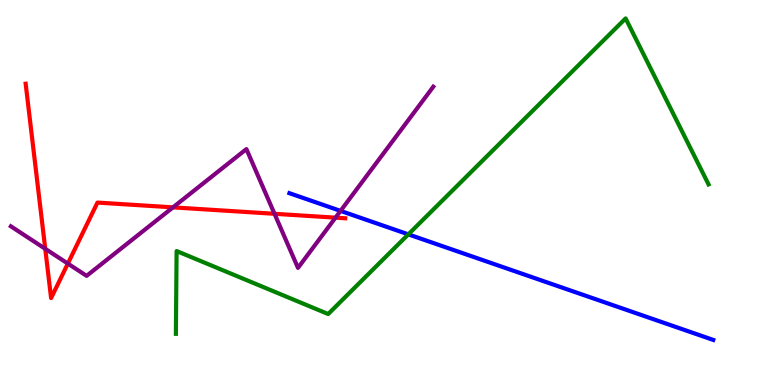[{'lines': ['blue', 'red'], 'intersections': []}, {'lines': ['green', 'red'], 'intersections': []}, {'lines': ['purple', 'red'], 'intersections': [{'x': 0.584, 'y': 3.54}, {'x': 0.875, 'y': 3.15}, {'x': 2.23, 'y': 4.61}, {'x': 3.54, 'y': 4.45}, {'x': 4.33, 'y': 4.35}]}, {'lines': ['blue', 'green'], 'intersections': [{'x': 5.27, 'y': 3.91}]}, {'lines': ['blue', 'purple'], 'intersections': [{'x': 4.39, 'y': 4.52}]}, {'lines': ['green', 'purple'], 'intersections': []}]